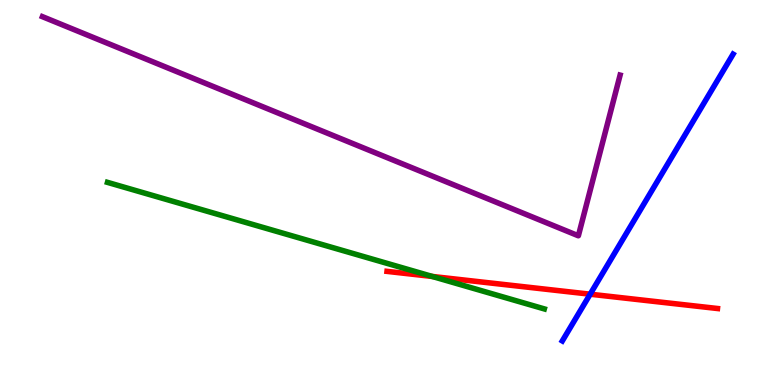[{'lines': ['blue', 'red'], 'intersections': [{'x': 7.61, 'y': 2.36}]}, {'lines': ['green', 'red'], 'intersections': [{'x': 5.58, 'y': 2.82}]}, {'lines': ['purple', 'red'], 'intersections': []}, {'lines': ['blue', 'green'], 'intersections': []}, {'lines': ['blue', 'purple'], 'intersections': []}, {'lines': ['green', 'purple'], 'intersections': []}]